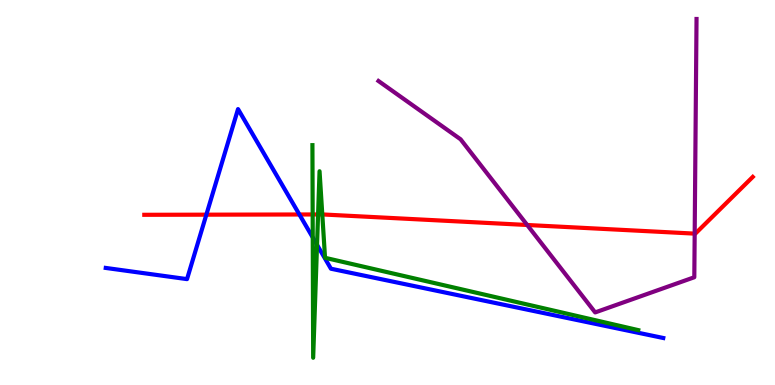[{'lines': ['blue', 'red'], 'intersections': [{'x': 2.66, 'y': 4.42}, {'x': 3.86, 'y': 4.43}]}, {'lines': ['green', 'red'], 'intersections': [{'x': 4.03, 'y': 4.43}, {'x': 4.1, 'y': 4.43}, {'x': 4.16, 'y': 4.43}]}, {'lines': ['purple', 'red'], 'intersections': [{'x': 6.8, 'y': 4.16}, {'x': 8.96, 'y': 3.93}]}, {'lines': ['blue', 'green'], 'intersections': [{'x': 4.04, 'y': 3.83}, {'x': 4.09, 'y': 3.64}]}, {'lines': ['blue', 'purple'], 'intersections': []}, {'lines': ['green', 'purple'], 'intersections': []}]